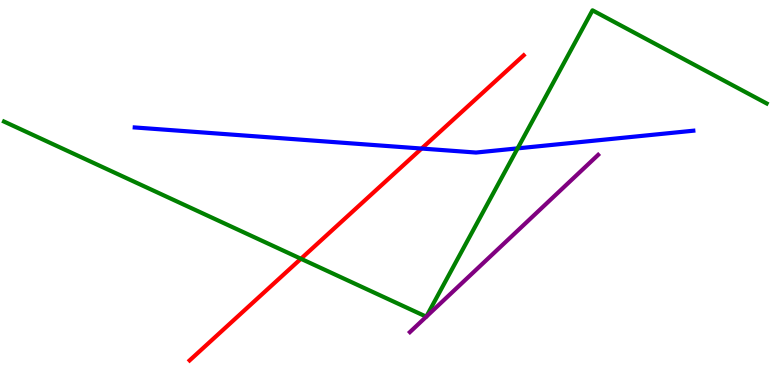[{'lines': ['blue', 'red'], 'intersections': [{'x': 5.44, 'y': 6.14}]}, {'lines': ['green', 'red'], 'intersections': [{'x': 3.88, 'y': 3.28}]}, {'lines': ['purple', 'red'], 'intersections': []}, {'lines': ['blue', 'green'], 'intersections': [{'x': 6.68, 'y': 6.15}]}, {'lines': ['blue', 'purple'], 'intersections': []}, {'lines': ['green', 'purple'], 'intersections': []}]